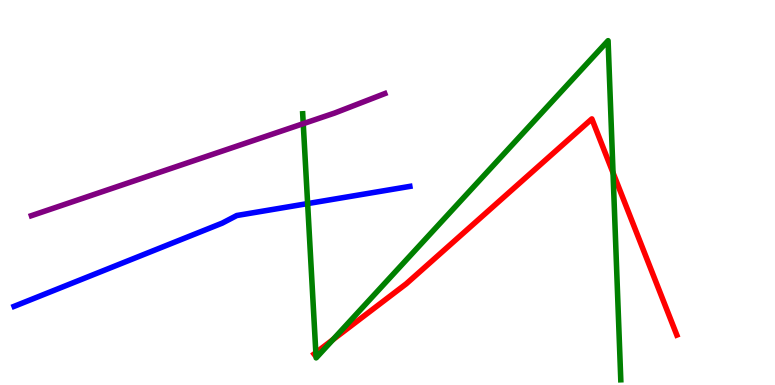[{'lines': ['blue', 'red'], 'intersections': []}, {'lines': ['green', 'red'], 'intersections': [{'x': 4.08, 'y': 0.84}, {'x': 4.3, 'y': 1.18}, {'x': 7.91, 'y': 5.51}]}, {'lines': ['purple', 'red'], 'intersections': []}, {'lines': ['blue', 'green'], 'intersections': [{'x': 3.97, 'y': 4.71}]}, {'lines': ['blue', 'purple'], 'intersections': []}, {'lines': ['green', 'purple'], 'intersections': [{'x': 3.91, 'y': 6.79}]}]